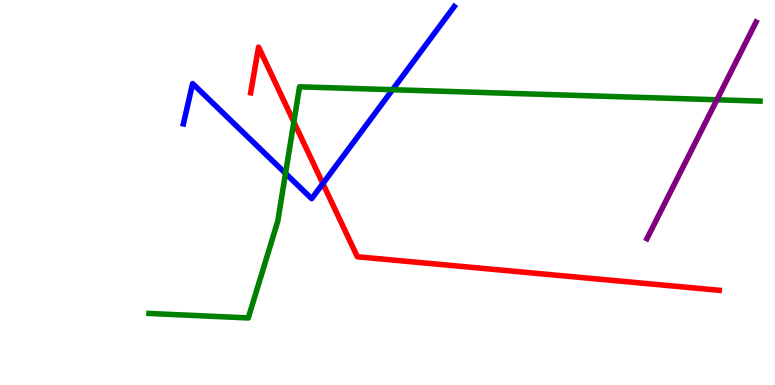[{'lines': ['blue', 'red'], 'intersections': [{'x': 4.17, 'y': 5.23}]}, {'lines': ['green', 'red'], 'intersections': [{'x': 3.79, 'y': 6.83}]}, {'lines': ['purple', 'red'], 'intersections': []}, {'lines': ['blue', 'green'], 'intersections': [{'x': 3.68, 'y': 5.5}, {'x': 5.06, 'y': 7.67}]}, {'lines': ['blue', 'purple'], 'intersections': []}, {'lines': ['green', 'purple'], 'intersections': [{'x': 9.25, 'y': 7.41}]}]